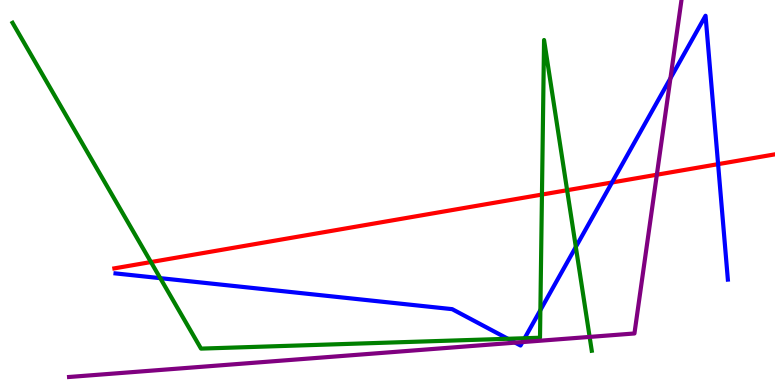[{'lines': ['blue', 'red'], 'intersections': [{'x': 7.9, 'y': 5.26}, {'x': 9.27, 'y': 5.74}]}, {'lines': ['green', 'red'], 'intersections': [{'x': 1.95, 'y': 3.19}, {'x': 6.99, 'y': 4.95}, {'x': 7.32, 'y': 5.06}]}, {'lines': ['purple', 'red'], 'intersections': [{'x': 8.48, 'y': 5.46}]}, {'lines': ['blue', 'green'], 'intersections': [{'x': 2.07, 'y': 2.78}, {'x': 6.55, 'y': 1.2}, {'x': 6.77, 'y': 1.21}, {'x': 6.97, 'y': 1.94}, {'x': 7.43, 'y': 3.59}]}, {'lines': ['blue', 'purple'], 'intersections': [{'x': 6.65, 'y': 1.1}, {'x': 6.74, 'y': 1.11}, {'x': 8.65, 'y': 7.97}]}, {'lines': ['green', 'purple'], 'intersections': [{'x': 7.61, 'y': 1.25}]}]